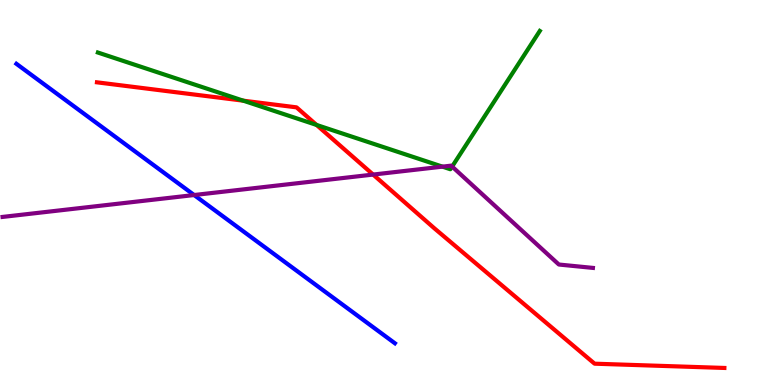[{'lines': ['blue', 'red'], 'intersections': []}, {'lines': ['green', 'red'], 'intersections': [{'x': 3.14, 'y': 7.39}, {'x': 4.08, 'y': 6.75}]}, {'lines': ['purple', 'red'], 'intersections': [{'x': 4.81, 'y': 5.47}]}, {'lines': ['blue', 'green'], 'intersections': []}, {'lines': ['blue', 'purple'], 'intersections': [{'x': 2.5, 'y': 4.93}]}, {'lines': ['green', 'purple'], 'intersections': [{'x': 5.71, 'y': 5.67}, {'x': 5.83, 'y': 5.67}]}]